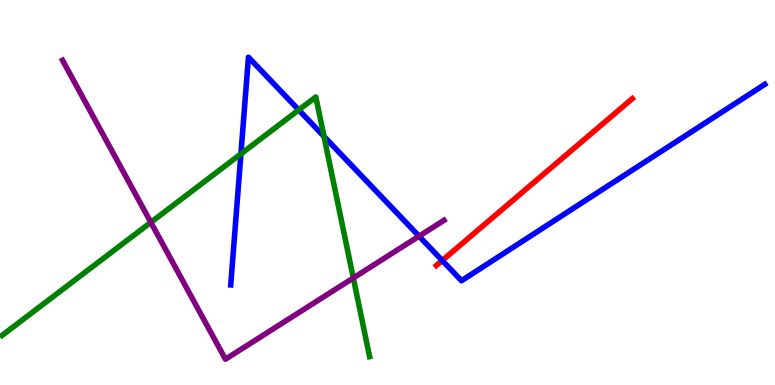[{'lines': ['blue', 'red'], 'intersections': [{'x': 5.71, 'y': 3.23}]}, {'lines': ['green', 'red'], 'intersections': []}, {'lines': ['purple', 'red'], 'intersections': []}, {'lines': ['blue', 'green'], 'intersections': [{'x': 3.11, 'y': 6.0}, {'x': 3.85, 'y': 7.14}, {'x': 4.18, 'y': 6.46}]}, {'lines': ['blue', 'purple'], 'intersections': [{'x': 5.41, 'y': 3.87}]}, {'lines': ['green', 'purple'], 'intersections': [{'x': 1.95, 'y': 4.23}, {'x': 4.56, 'y': 2.78}]}]